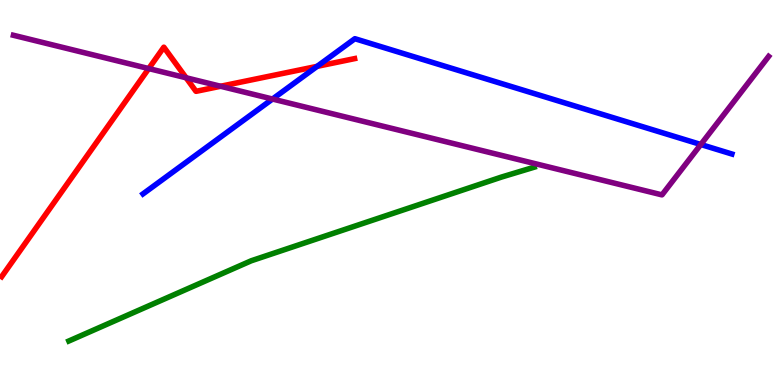[{'lines': ['blue', 'red'], 'intersections': [{'x': 4.09, 'y': 8.28}]}, {'lines': ['green', 'red'], 'intersections': []}, {'lines': ['purple', 'red'], 'intersections': [{'x': 1.92, 'y': 8.22}, {'x': 2.4, 'y': 7.98}, {'x': 2.85, 'y': 7.76}]}, {'lines': ['blue', 'green'], 'intersections': []}, {'lines': ['blue', 'purple'], 'intersections': [{'x': 3.52, 'y': 7.43}, {'x': 9.04, 'y': 6.25}]}, {'lines': ['green', 'purple'], 'intersections': []}]